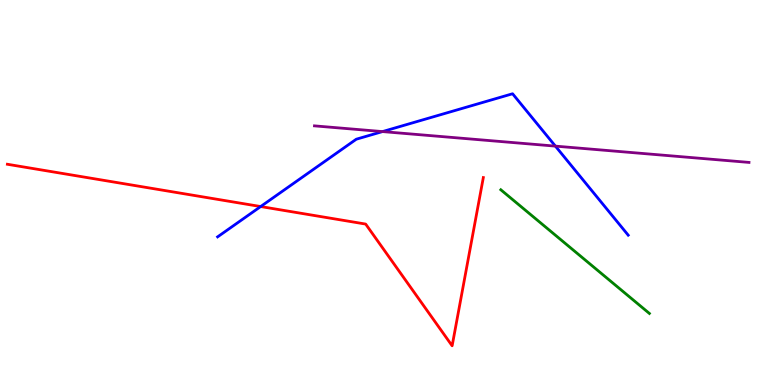[{'lines': ['blue', 'red'], 'intersections': [{'x': 3.36, 'y': 4.64}]}, {'lines': ['green', 'red'], 'intersections': []}, {'lines': ['purple', 'red'], 'intersections': []}, {'lines': ['blue', 'green'], 'intersections': []}, {'lines': ['blue', 'purple'], 'intersections': [{'x': 4.94, 'y': 6.58}, {'x': 7.17, 'y': 6.2}]}, {'lines': ['green', 'purple'], 'intersections': []}]